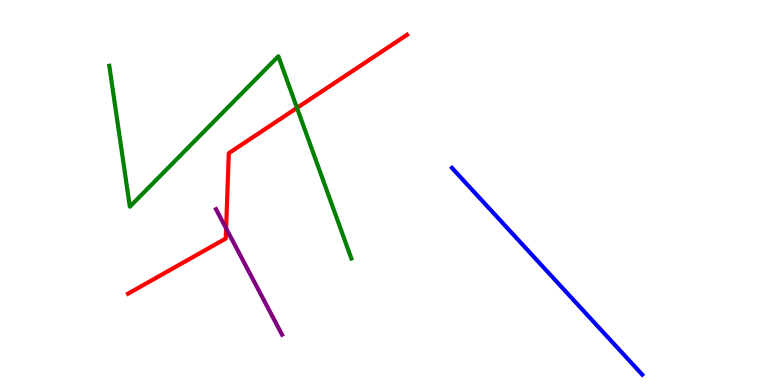[{'lines': ['blue', 'red'], 'intersections': []}, {'lines': ['green', 'red'], 'intersections': [{'x': 3.83, 'y': 7.2}]}, {'lines': ['purple', 'red'], 'intersections': [{'x': 2.92, 'y': 4.07}]}, {'lines': ['blue', 'green'], 'intersections': []}, {'lines': ['blue', 'purple'], 'intersections': []}, {'lines': ['green', 'purple'], 'intersections': []}]